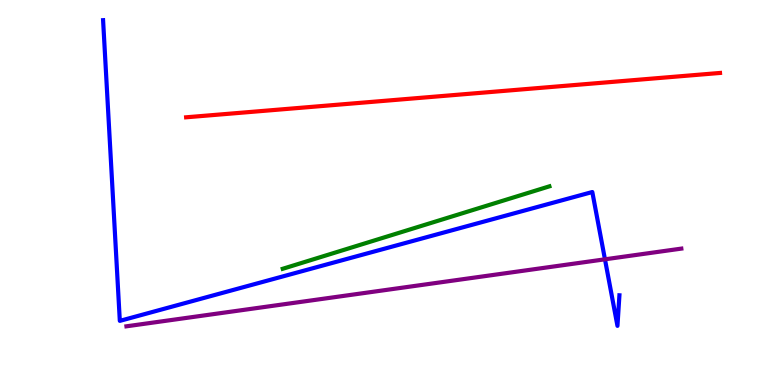[{'lines': ['blue', 'red'], 'intersections': []}, {'lines': ['green', 'red'], 'intersections': []}, {'lines': ['purple', 'red'], 'intersections': []}, {'lines': ['blue', 'green'], 'intersections': []}, {'lines': ['blue', 'purple'], 'intersections': [{'x': 7.81, 'y': 3.26}]}, {'lines': ['green', 'purple'], 'intersections': []}]